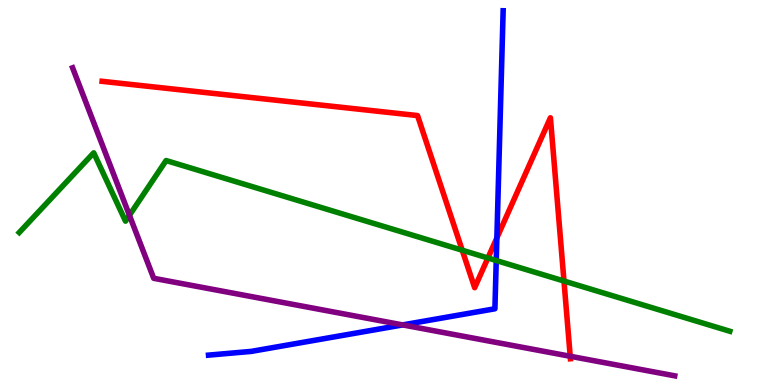[{'lines': ['blue', 'red'], 'intersections': [{'x': 6.41, 'y': 3.82}]}, {'lines': ['green', 'red'], 'intersections': [{'x': 5.96, 'y': 3.5}, {'x': 6.3, 'y': 3.3}, {'x': 7.28, 'y': 2.7}]}, {'lines': ['purple', 'red'], 'intersections': [{'x': 7.36, 'y': 0.746}]}, {'lines': ['blue', 'green'], 'intersections': [{'x': 6.4, 'y': 3.23}]}, {'lines': ['blue', 'purple'], 'intersections': [{'x': 5.2, 'y': 1.56}]}, {'lines': ['green', 'purple'], 'intersections': [{'x': 1.67, 'y': 4.41}]}]